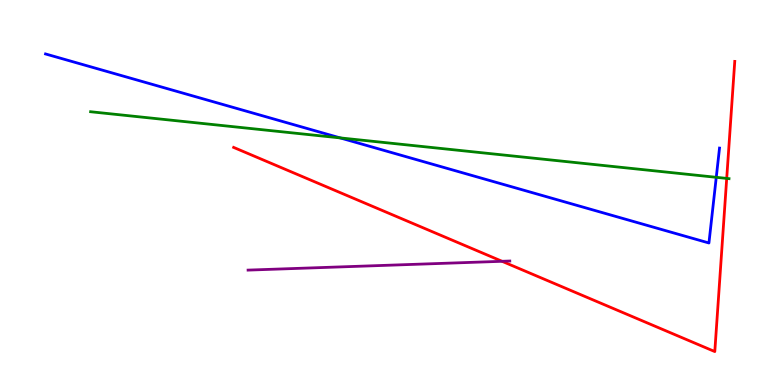[{'lines': ['blue', 'red'], 'intersections': []}, {'lines': ['green', 'red'], 'intersections': [{'x': 9.38, 'y': 5.37}]}, {'lines': ['purple', 'red'], 'intersections': [{'x': 6.48, 'y': 3.21}]}, {'lines': ['blue', 'green'], 'intersections': [{'x': 4.39, 'y': 6.42}, {'x': 9.24, 'y': 5.39}]}, {'lines': ['blue', 'purple'], 'intersections': []}, {'lines': ['green', 'purple'], 'intersections': []}]